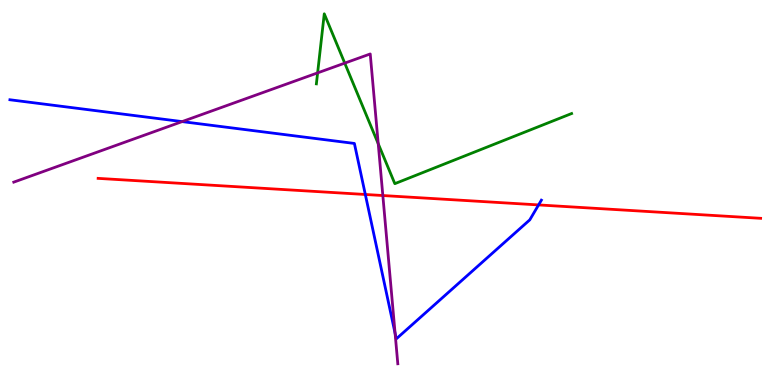[{'lines': ['blue', 'red'], 'intersections': [{'x': 4.71, 'y': 4.95}, {'x': 6.95, 'y': 4.68}]}, {'lines': ['green', 'red'], 'intersections': []}, {'lines': ['purple', 'red'], 'intersections': [{'x': 4.94, 'y': 4.92}]}, {'lines': ['blue', 'green'], 'intersections': []}, {'lines': ['blue', 'purple'], 'intersections': [{'x': 2.35, 'y': 6.84}, {'x': 5.1, 'y': 1.34}]}, {'lines': ['green', 'purple'], 'intersections': [{'x': 4.1, 'y': 8.11}, {'x': 4.45, 'y': 8.36}, {'x': 4.88, 'y': 6.27}]}]